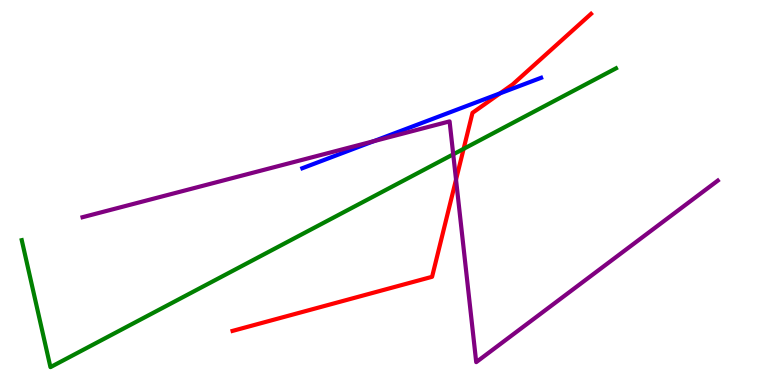[{'lines': ['blue', 'red'], 'intersections': [{'x': 6.45, 'y': 7.58}]}, {'lines': ['green', 'red'], 'intersections': [{'x': 5.98, 'y': 6.13}]}, {'lines': ['purple', 'red'], 'intersections': [{'x': 5.88, 'y': 5.33}]}, {'lines': ['blue', 'green'], 'intersections': []}, {'lines': ['blue', 'purple'], 'intersections': [{'x': 4.82, 'y': 6.33}]}, {'lines': ['green', 'purple'], 'intersections': [{'x': 5.85, 'y': 5.99}]}]